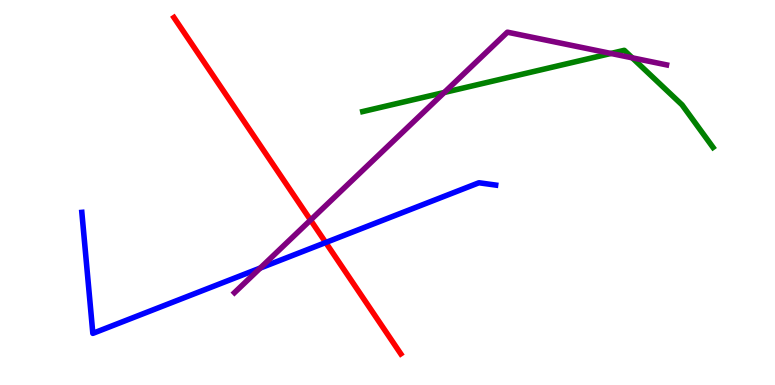[{'lines': ['blue', 'red'], 'intersections': [{'x': 4.2, 'y': 3.7}]}, {'lines': ['green', 'red'], 'intersections': []}, {'lines': ['purple', 'red'], 'intersections': [{'x': 4.01, 'y': 4.28}]}, {'lines': ['blue', 'green'], 'intersections': []}, {'lines': ['blue', 'purple'], 'intersections': [{'x': 3.36, 'y': 3.04}]}, {'lines': ['green', 'purple'], 'intersections': [{'x': 5.73, 'y': 7.6}, {'x': 7.88, 'y': 8.61}, {'x': 8.16, 'y': 8.5}]}]